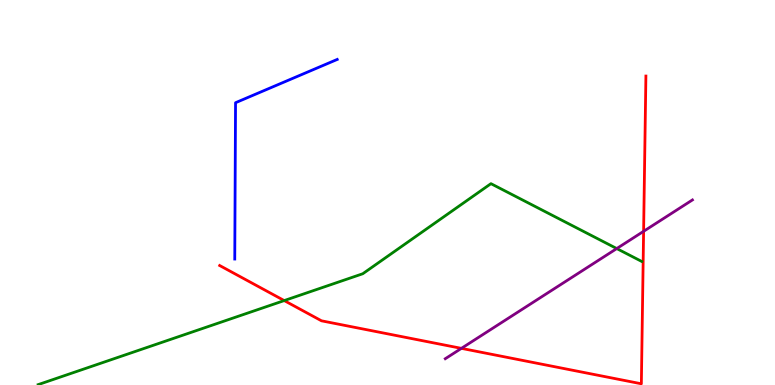[{'lines': ['blue', 'red'], 'intersections': []}, {'lines': ['green', 'red'], 'intersections': [{'x': 3.67, 'y': 2.19}]}, {'lines': ['purple', 'red'], 'intersections': [{'x': 5.95, 'y': 0.952}, {'x': 8.3, 'y': 3.99}]}, {'lines': ['blue', 'green'], 'intersections': []}, {'lines': ['blue', 'purple'], 'intersections': []}, {'lines': ['green', 'purple'], 'intersections': [{'x': 7.96, 'y': 3.54}]}]